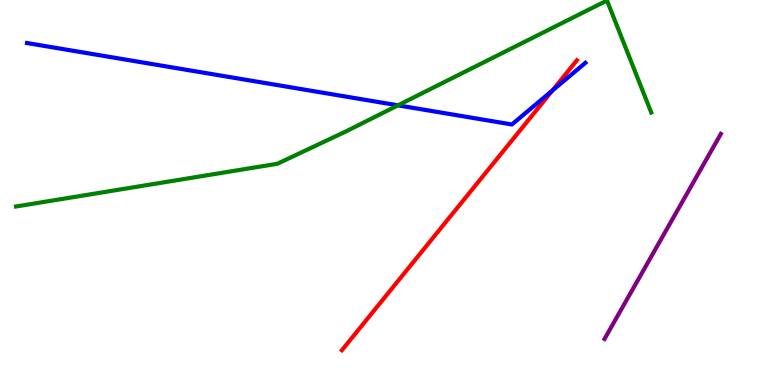[{'lines': ['blue', 'red'], 'intersections': [{'x': 7.13, 'y': 7.65}]}, {'lines': ['green', 'red'], 'intersections': []}, {'lines': ['purple', 'red'], 'intersections': []}, {'lines': ['blue', 'green'], 'intersections': [{'x': 5.14, 'y': 7.26}]}, {'lines': ['blue', 'purple'], 'intersections': []}, {'lines': ['green', 'purple'], 'intersections': []}]